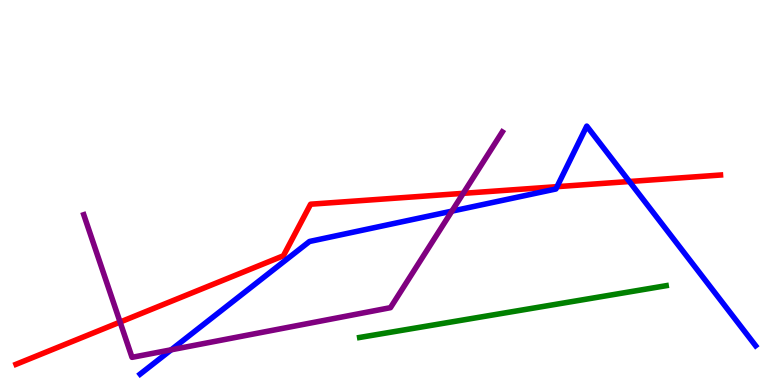[{'lines': ['blue', 'red'], 'intersections': [{'x': 7.19, 'y': 5.15}, {'x': 8.12, 'y': 5.29}]}, {'lines': ['green', 'red'], 'intersections': []}, {'lines': ['purple', 'red'], 'intersections': [{'x': 1.55, 'y': 1.63}, {'x': 5.98, 'y': 4.98}]}, {'lines': ['blue', 'green'], 'intersections': []}, {'lines': ['blue', 'purple'], 'intersections': [{'x': 2.21, 'y': 0.914}, {'x': 5.83, 'y': 4.52}]}, {'lines': ['green', 'purple'], 'intersections': []}]